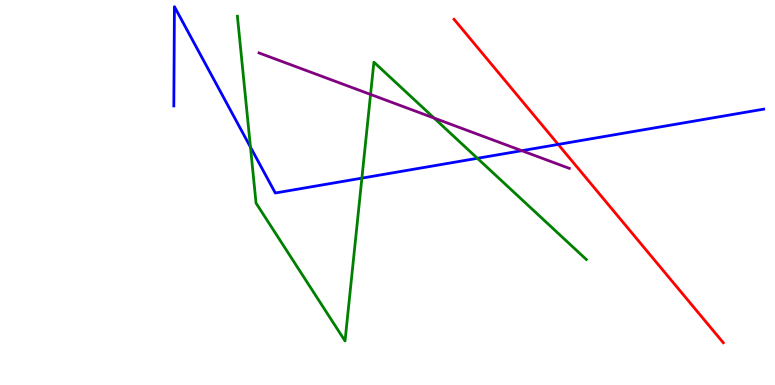[{'lines': ['blue', 'red'], 'intersections': [{'x': 7.2, 'y': 6.25}]}, {'lines': ['green', 'red'], 'intersections': []}, {'lines': ['purple', 'red'], 'intersections': []}, {'lines': ['blue', 'green'], 'intersections': [{'x': 3.23, 'y': 6.18}, {'x': 4.67, 'y': 5.37}, {'x': 6.16, 'y': 5.89}]}, {'lines': ['blue', 'purple'], 'intersections': [{'x': 6.73, 'y': 6.09}]}, {'lines': ['green', 'purple'], 'intersections': [{'x': 4.78, 'y': 7.55}, {'x': 5.6, 'y': 6.93}]}]